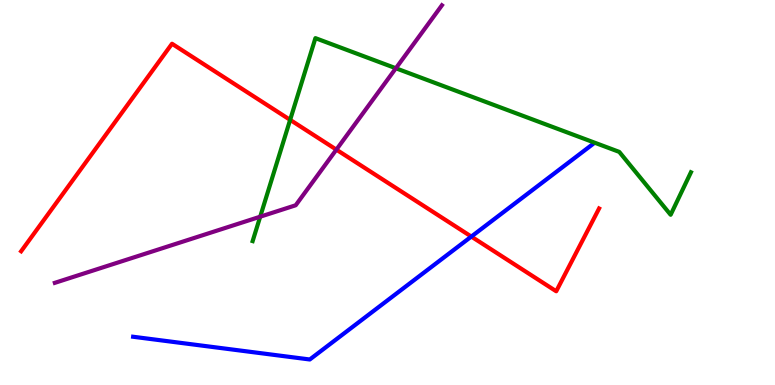[{'lines': ['blue', 'red'], 'intersections': [{'x': 6.08, 'y': 3.86}]}, {'lines': ['green', 'red'], 'intersections': [{'x': 3.74, 'y': 6.89}]}, {'lines': ['purple', 'red'], 'intersections': [{'x': 4.34, 'y': 6.11}]}, {'lines': ['blue', 'green'], 'intersections': []}, {'lines': ['blue', 'purple'], 'intersections': []}, {'lines': ['green', 'purple'], 'intersections': [{'x': 3.36, 'y': 4.37}, {'x': 5.11, 'y': 8.23}]}]